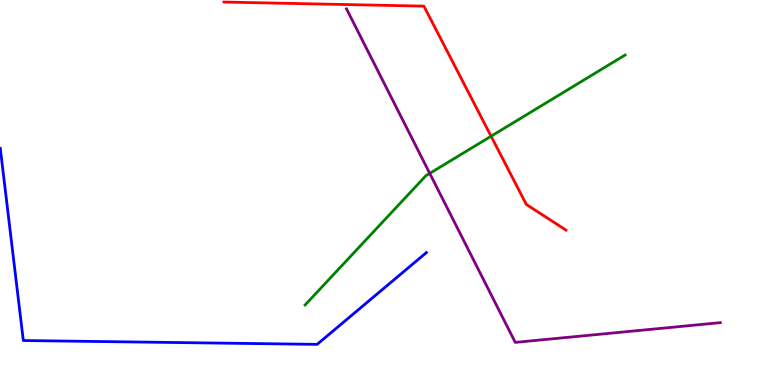[{'lines': ['blue', 'red'], 'intersections': []}, {'lines': ['green', 'red'], 'intersections': [{'x': 6.34, 'y': 6.46}]}, {'lines': ['purple', 'red'], 'intersections': []}, {'lines': ['blue', 'green'], 'intersections': []}, {'lines': ['blue', 'purple'], 'intersections': []}, {'lines': ['green', 'purple'], 'intersections': [{'x': 5.55, 'y': 5.5}]}]